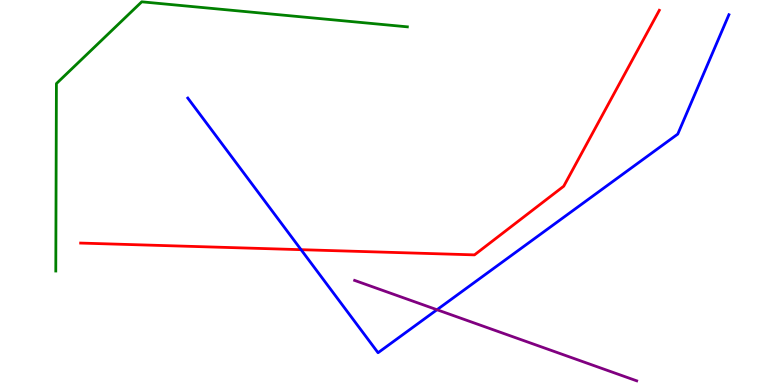[{'lines': ['blue', 'red'], 'intersections': [{'x': 3.88, 'y': 3.51}]}, {'lines': ['green', 'red'], 'intersections': []}, {'lines': ['purple', 'red'], 'intersections': []}, {'lines': ['blue', 'green'], 'intersections': []}, {'lines': ['blue', 'purple'], 'intersections': [{'x': 5.64, 'y': 1.96}]}, {'lines': ['green', 'purple'], 'intersections': []}]